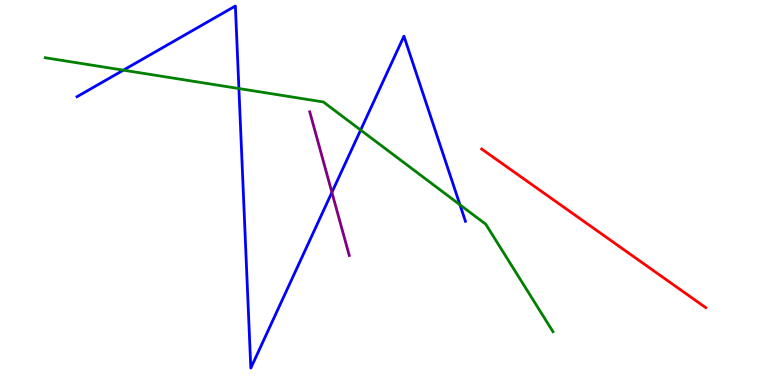[{'lines': ['blue', 'red'], 'intersections': []}, {'lines': ['green', 'red'], 'intersections': []}, {'lines': ['purple', 'red'], 'intersections': []}, {'lines': ['blue', 'green'], 'intersections': [{'x': 1.59, 'y': 8.18}, {'x': 3.08, 'y': 7.7}, {'x': 4.65, 'y': 6.62}, {'x': 5.93, 'y': 4.68}]}, {'lines': ['blue', 'purple'], 'intersections': [{'x': 4.28, 'y': 5.0}]}, {'lines': ['green', 'purple'], 'intersections': []}]